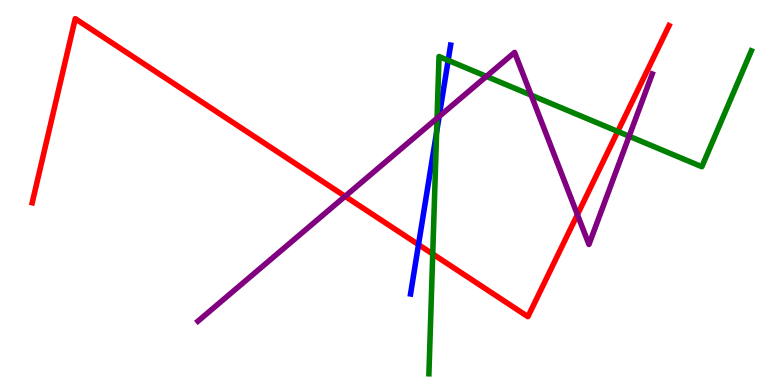[{'lines': ['blue', 'red'], 'intersections': [{'x': 5.4, 'y': 3.65}]}, {'lines': ['green', 'red'], 'intersections': [{'x': 5.58, 'y': 3.4}, {'x': 7.97, 'y': 6.59}]}, {'lines': ['purple', 'red'], 'intersections': [{'x': 4.45, 'y': 4.9}, {'x': 7.45, 'y': 4.43}]}, {'lines': ['blue', 'green'], 'intersections': [{'x': 5.63, 'y': 6.57}, {'x': 5.78, 'y': 8.43}]}, {'lines': ['blue', 'purple'], 'intersections': [{'x': 5.67, 'y': 6.97}]}, {'lines': ['green', 'purple'], 'intersections': [{'x': 5.64, 'y': 6.93}, {'x': 6.28, 'y': 8.02}, {'x': 6.85, 'y': 7.53}, {'x': 8.12, 'y': 6.46}]}]